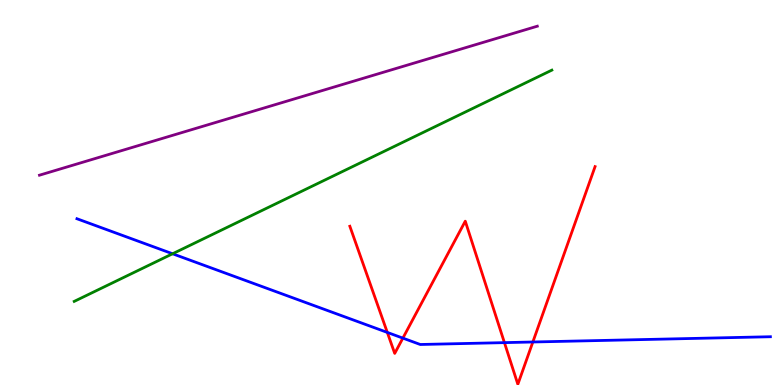[{'lines': ['blue', 'red'], 'intersections': [{'x': 5.0, 'y': 1.37}, {'x': 5.2, 'y': 1.22}, {'x': 6.51, 'y': 1.1}, {'x': 6.88, 'y': 1.12}]}, {'lines': ['green', 'red'], 'intersections': []}, {'lines': ['purple', 'red'], 'intersections': []}, {'lines': ['blue', 'green'], 'intersections': [{'x': 2.23, 'y': 3.41}]}, {'lines': ['blue', 'purple'], 'intersections': []}, {'lines': ['green', 'purple'], 'intersections': []}]